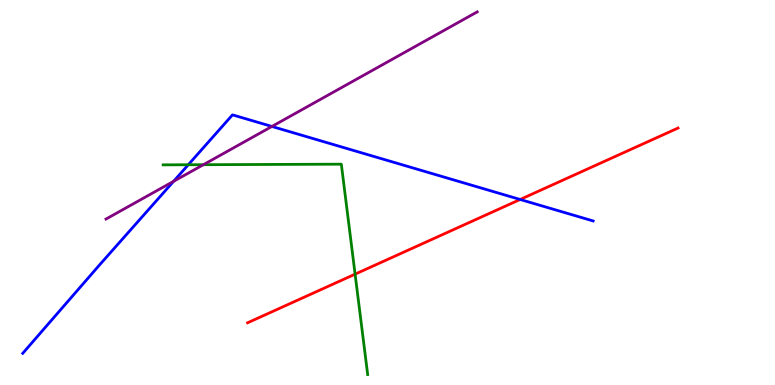[{'lines': ['blue', 'red'], 'intersections': [{'x': 6.71, 'y': 4.82}]}, {'lines': ['green', 'red'], 'intersections': [{'x': 4.58, 'y': 2.88}]}, {'lines': ['purple', 'red'], 'intersections': []}, {'lines': ['blue', 'green'], 'intersections': [{'x': 2.43, 'y': 5.72}]}, {'lines': ['blue', 'purple'], 'intersections': [{'x': 2.24, 'y': 5.29}, {'x': 3.51, 'y': 6.72}]}, {'lines': ['green', 'purple'], 'intersections': [{'x': 2.62, 'y': 5.72}]}]